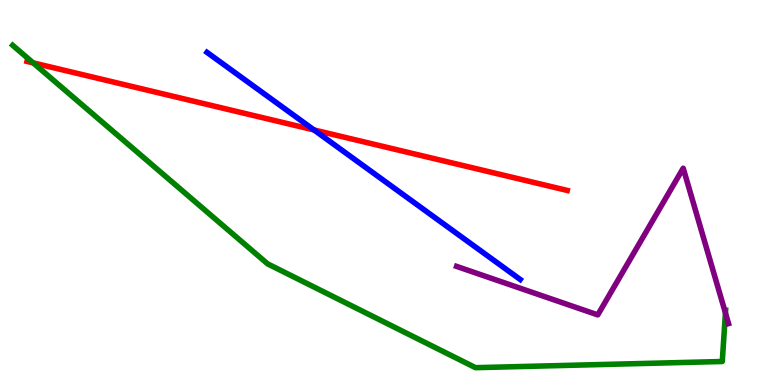[{'lines': ['blue', 'red'], 'intersections': [{'x': 4.05, 'y': 6.62}]}, {'lines': ['green', 'red'], 'intersections': [{'x': 0.428, 'y': 8.37}]}, {'lines': ['purple', 'red'], 'intersections': []}, {'lines': ['blue', 'green'], 'intersections': []}, {'lines': ['blue', 'purple'], 'intersections': []}, {'lines': ['green', 'purple'], 'intersections': [{'x': 9.36, 'y': 1.87}]}]